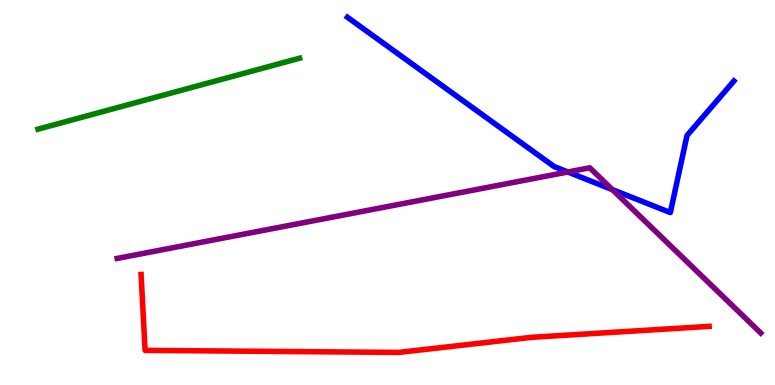[{'lines': ['blue', 'red'], 'intersections': []}, {'lines': ['green', 'red'], 'intersections': []}, {'lines': ['purple', 'red'], 'intersections': []}, {'lines': ['blue', 'green'], 'intersections': []}, {'lines': ['blue', 'purple'], 'intersections': [{'x': 7.33, 'y': 5.53}, {'x': 7.9, 'y': 5.07}]}, {'lines': ['green', 'purple'], 'intersections': []}]